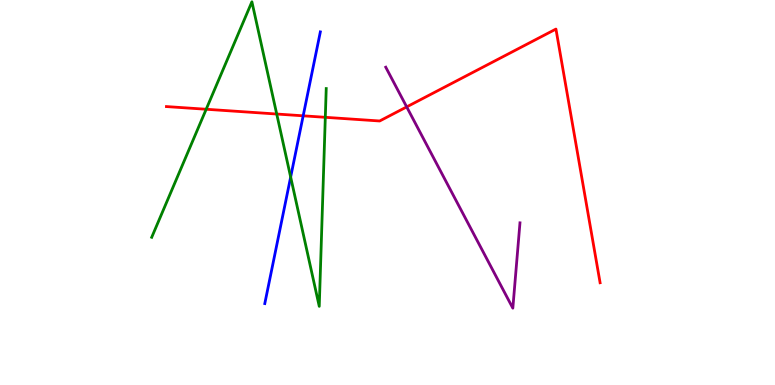[{'lines': ['blue', 'red'], 'intersections': [{'x': 3.91, 'y': 6.99}]}, {'lines': ['green', 'red'], 'intersections': [{'x': 2.66, 'y': 7.16}, {'x': 3.57, 'y': 7.04}, {'x': 4.2, 'y': 6.95}]}, {'lines': ['purple', 'red'], 'intersections': [{'x': 5.25, 'y': 7.22}]}, {'lines': ['blue', 'green'], 'intersections': [{'x': 3.75, 'y': 5.4}]}, {'lines': ['blue', 'purple'], 'intersections': []}, {'lines': ['green', 'purple'], 'intersections': []}]